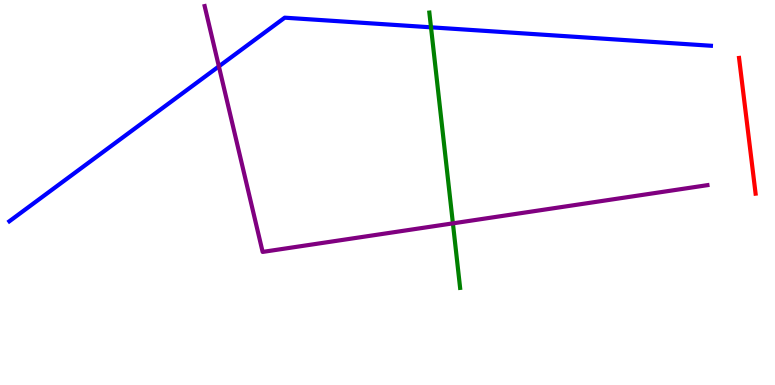[{'lines': ['blue', 'red'], 'intersections': []}, {'lines': ['green', 'red'], 'intersections': []}, {'lines': ['purple', 'red'], 'intersections': []}, {'lines': ['blue', 'green'], 'intersections': [{'x': 5.56, 'y': 9.29}]}, {'lines': ['blue', 'purple'], 'intersections': [{'x': 2.82, 'y': 8.28}]}, {'lines': ['green', 'purple'], 'intersections': [{'x': 5.84, 'y': 4.2}]}]